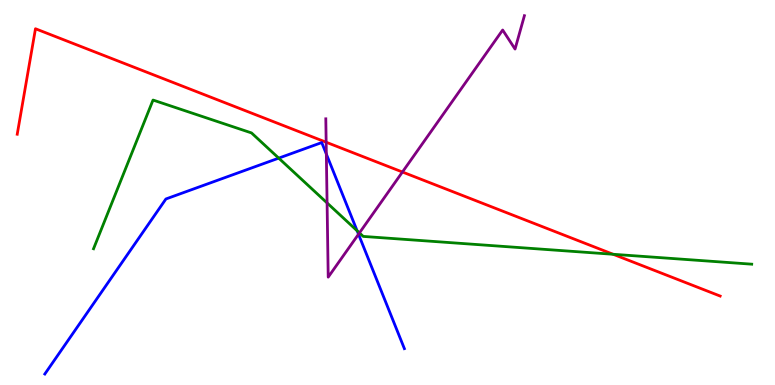[{'lines': ['blue', 'red'], 'intersections': []}, {'lines': ['green', 'red'], 'intersections': [{'x': 7.91, 'y': 3.4}]}, {'lines': ['purple', 'red'], 'intersections': [{'x': 4.21, 'y': 6.31}, {'x': 5.19, 'y': 5.53}]}, {'lines': ['blue', 'green'], 'intersections': [{'x': 3.6, 'y': 5.89}, {'x': 4.61, 'y': 4.01}]}, {'lines': ['blue', 'purple'], 'intersections': [{'x': 4.21, 'y': 6.0}, {'x': 4.63, 'y': 3.92}]}, {'lines': ['green', 'purple'], 'intersections': [{'x': 4.22, 'y': 4.73}, {'x': 4.64, 'y': 3.95}]}]